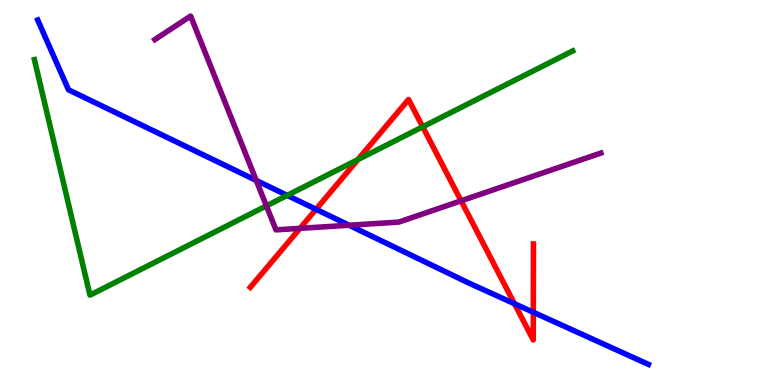[{'lines': ['blue', 'red'], 'intersections': [{'x': 4.08, 'y': 4.56}, {'x': 6.64, 'y': 2.11}, {'x': 6.88, 'y': 1.89}]}, {'lines': ['green', 'red'], 'intersections': [{'x': 4.62, 'y': 5.85}, {'x': 5.45, 'y': 6.71}]}, {'lines': ['purple', 'red'], 'intersections': [{'x': 3.87, 'y': 4.07}, {'x': 5.95, 'y': 4.78}]}, {'lines': ['blue', 'green'], 'intersections': [{'x': 3.71, 'y': 4.93}]}, {'lines': ['blue', 'purple'], 'intersections': [{'x': 3.31, 'y': 5.31}, {'x': 4.5, 'y': 4.15}]}, {'lines': ['green', 'purple'], 'intersections': [{'x': 3.44, 'y': 4.65}]}]